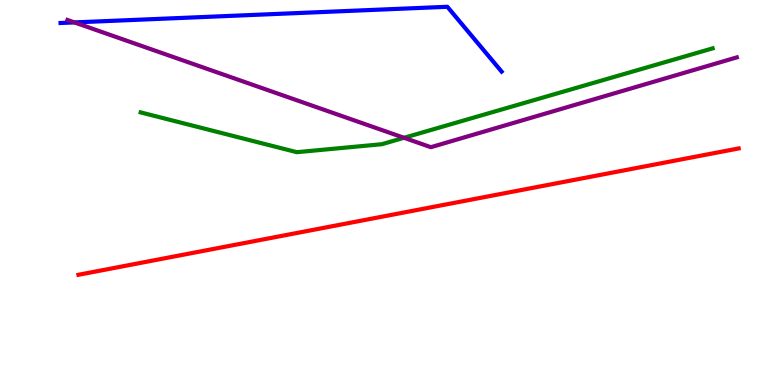[{'lines': ['blue', 'red'], 'intersections': []}, {'lines': ['green', 'red'], 'intersections': []}, {'lines': ['purple', 'red'], 'intersections': []}, {'lines': ['blue', 'green'], 'intersections': []}, {'lines': ['blue', 'purple'], 'intersections': [{'x': 0.961, 'y': 9.42}]}, {'lines': ['green', 'purple'], 'intersections': [{'x': 5.21, 'y': 6.42}]}]